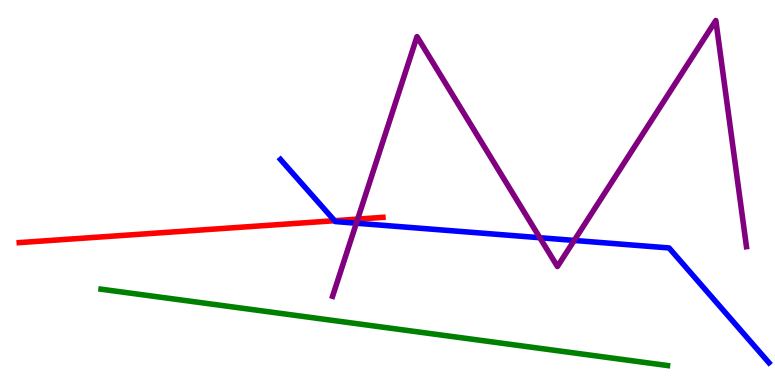[{'lines': ['blue', 'red'], 'intersections': [{'x': 4.32, 'y': 4.27}]}, {'lines': ['green', 'red'], 'intersections': []}, {'lines': ['purple', 'red'], 'intersections': [{'x': 4.62, 'y': 4.31}]}, {'lines': ['blue', 'green'], 'intersections': []}, {'lines': ['blue', 'purple'], 'intersections': [{'x': 4.6, 'y': 4.2}, {'x': 6.97, 'y': 3.83}, {'x': 7.41, 'y': 3.75}]}, {'lines': ['green', 'purple'], 'intersections': []}]